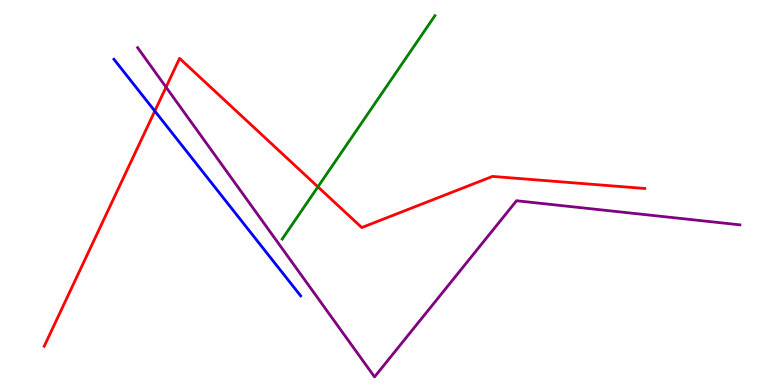[{'lines': ['blue', 'red'], 'intersections': [{'x': 2.0, 'y': 7.12}]}, {'lines': ['green', 'red'], 'intersections': [{'x': 4.1, 'y': 5.15}]}, {'lines': ['purple', 'red'], 'intersections': [{'x': 2.14, 'y': 7.74}]}, {'lines': ['blue', 'green'], 'intersections': []}, {'lines': ['blue', 'purple'], 'intersections': []}, {'lines': ['green', 'purple'], 'intersections': []}]